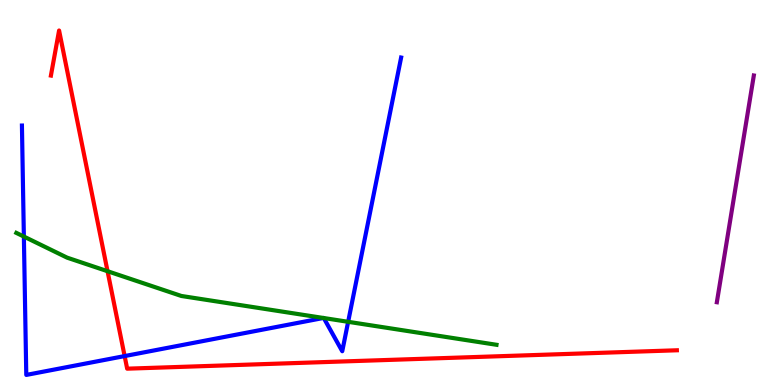[{'lines': ['blue', 'red'], 'intersections': [{'x': 1.61, 'y': 0.751}]}, {'lines': ['green', 'red'], 'intersections': [{'x': 1.39, 'y': 2.96}]}, {'lines': ['purple', 'red'], 'intersections': []}, {'lines': ['blue', 'green'], 'intersections': [{'x': 0.308, 'y': 3.86}, {'x': 4.17, 'y': 1.74}, {'x': 4.18, 'y': 1.74}, {'x': 4.49, 'y': 1.64}]}, {'lines': ['blue', 'purple'], 'intersections': []}, {'lines': ['green', 'purple'], 'intersections': []}]